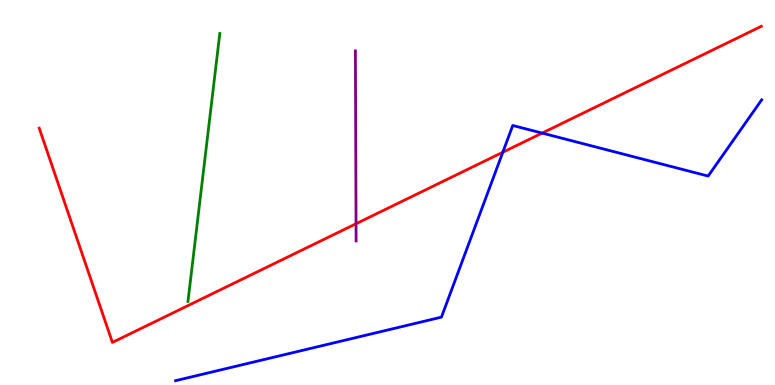[{'lines': ['blue', 'red'], 'intersections': [{'x': 6.49, 'y': 6.05}, {'x': 7.0, 'y': 6.54}]}, {'lines': ['green', 'red'], 'intersections': []}, {'lines': ['purple', 'red'], 'intersections': [{'x': 4.59, 'y': 4.19}]}, {'lines': ['blue', 'green'], 'intersections': []}, {'lines': ['blue', 'purple'], 'intersections': []}, {'lines': ['green', 'purple'], 'intersections': []}]